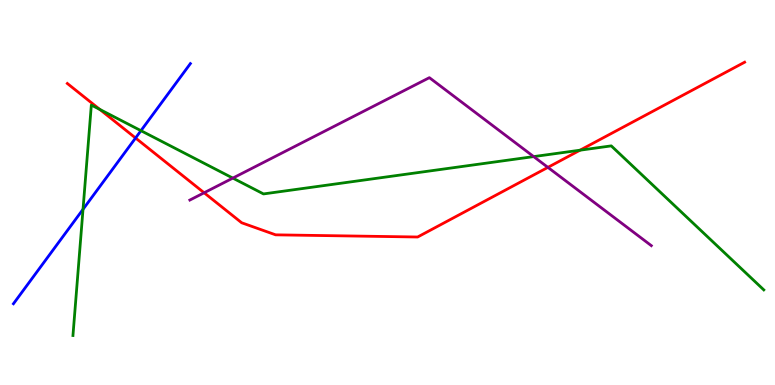[{'lines': ['blue', 'red'], 'intersections': [{'x': 1.75, 'y': 6.42}]}, {'lines': ['green', 'red'], 'intersections': [{'x': 1.29, 'y': 7.16}, {'x': 7.48, 'y': 6.1}]}, {'lines': ['purple', 'red'], 'intersections': [{'x': 2.63, 'y': 4.99}, {'x': 7.07, 'y': 5.65}]}, {'lines': ['blue', 'green'], 'intersections': [{'x': 1.07, 'y': 4.56}, {'x': 1.82, 'y': 6.61}]}, {'lines': ['blue', 'purple'], 'intersections': []}, {'lines': ['green', 'purple'], 'intersections': [{'x': 3.0, 'y': 5.37}, {'x': 6.89, 'y': 5.93}]}]